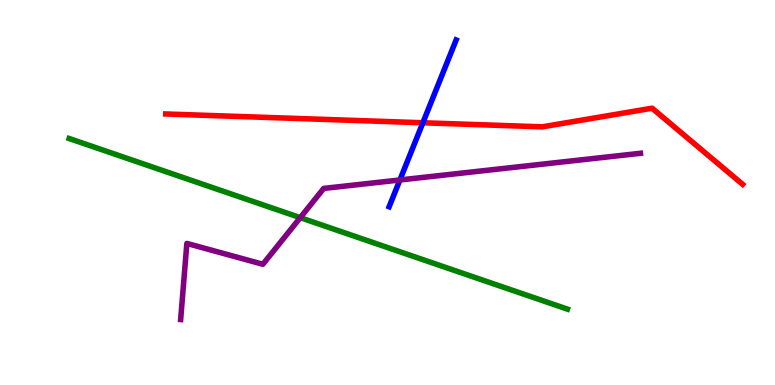[{'lines': ['blue', 'red'], 'intersections': [{'x': 5.46, 'y': 6.81}]}, {'lines': ['green', 'red'], 'intersections': []}, {'lines': ['purple', 'red'], 'intersections': []}, {'lines': ['blue', 'green'], 'intersections': []}, {'lines': ['blue', 'purple'], 'intersections': [{'x': 5.16, 'y': 5.33}]}, {'lines': ['green', 'purple'], 'intersections': [{'x': 3.87, 'y': 4.35}]}]